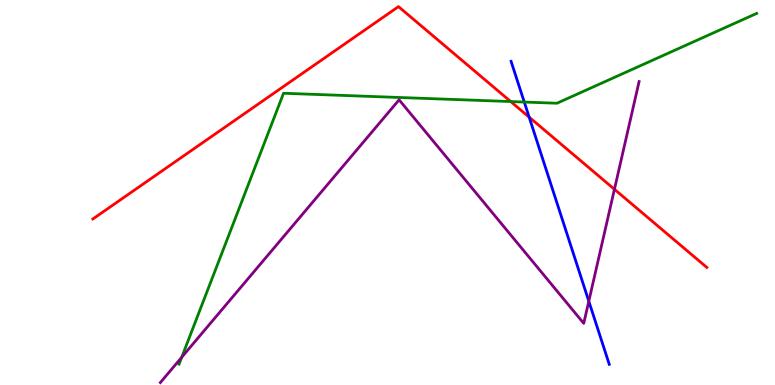[{'lines': ['blue', 'red'], 'intersections': [{'x': 6.83, 'y': 6.96}]}, {'lines': ['green', 'red'], 'intersections': [{'x': 6.59, 'y': 7.36}]}, {'lines': ['purple', 'red'], 'intersections': [{'x': 7.93, 'y': 5.08}]}, {'lines': ['blue', 'green'], 'intersections': [{'x': 6.76, 'y': 7.35}]}, {'lines': ['blue', 'purple'], 'intersections': [{'x': 7.6, 'y': 2.18}]}, {'lines': ['green', 'purple'], 'intersections': [{'x': 2.34, 'y': 0.72}]}]